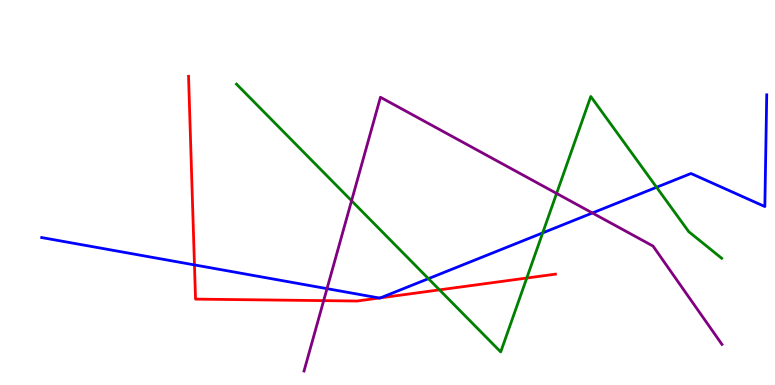[{'lines': ['blue', 'red'], 'intersections': [{'x': 2.51, 'y': 3.12}, {'x': 4.89, 'y': 2.26}, {'x': 4.91, 'y': 2.26}]}, {'lines': ['green', 'red'], 'intersections': [{'x': 5.67, 'y': 2.47}, {'x': 6.8, 'y': 2.78}]}, {'lines': ['purple', 'red'], 'intersections': [{'x': 4.18, 'y': 2.19}]}, {'lines': ['blue', 'green'], 'intersections': [{'x': 5.53, 'y': 2.76}, {'x': 7.0, 'y': 3.95}, {'x': 8.47, 'y': 5.14}]}, {'lines': ['blue', 'purple'], 'intersections': [{'x': 4.22, 'y': 2.5}, {'x': 7.64, 'y': 4.47}]}, {'lines': ['green', 'purple'], 'intersections': [{'x': 4.54, 'y': 4.79}, {'x': 7.18, 'y': 4.98}]}]